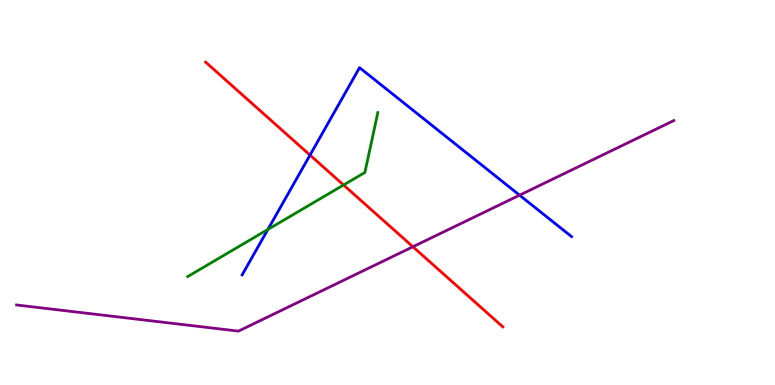[{'lines': ['blue', 'red'], 'intersections': [{'x': 4.0, 'y': 5.97}]}, {'lines': ['green', 'red'], 'intersections': [{'x': 4.43, 'y': 5.19}]}, {'lines': ['purple', 'red'], 'intersections': [{'x': 5.33, 'y': 3.59}]}, {'lines': ['blue', 'green'], 'intersections': [{'x': 3.46, 'y': 4.04}]}, {'lines': ['blue', 'purple'], 'intersections': [{'x': 6.7, 'y': 4.93}]}, {'lines': ['green', 'purple'], 'intersections': []}]